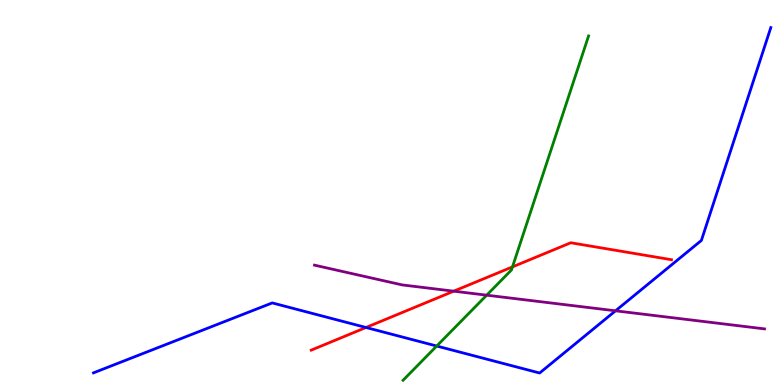[{'lines': ['blue', 'red'], 'intersections': [{'x': 4.72, 'y': 1.49}]}, {'lines': ['green', 'red'], 'intersections': [{'x': 6.61, 'y': 3.07}]}, {'lines': ['purple', 'red'], 'intersections': [{'x': 5.85, 'y': 2.44}]}, {'lines': ['blue', 'green'], 'intersections': [{'x': 5.64, 'y': 1.01}]}, {'lines': ['blue', 'purple'], 'intersections': [{'x': 7.94, 'y': 1.93}]}, {'lines': ['green', 'purple'], 'intersections': [{'x': 6.28, 'y': 2.33}]}]